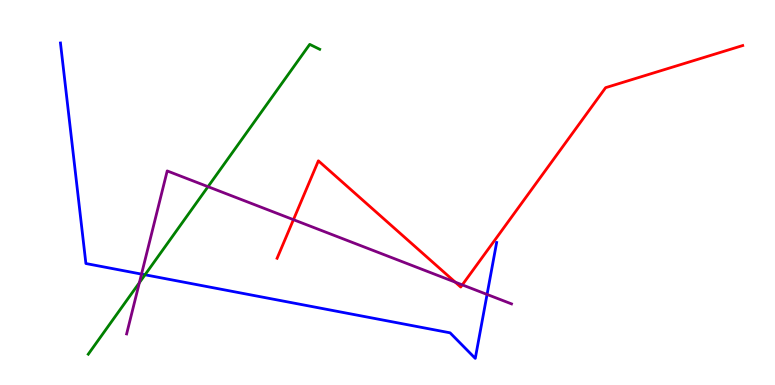[{'lines': ['blue', 'red'], 'intersections': []}, {'lines': ['green', 'red'], 'intersections': []}, {'lines': ['purple', 'red'], 'intersections': [{'x': 3.79, 'y': 4.29}, {'x': 5.87, 'y': 2.67}, {'x': 5.97, 'y': 2.6}]}, {'lines': ['blue', 'green'], 'intersections': [{'x': 1.87, 'y': 2.86}]}, {'lines': ['blue', 'purple'], 'intersections': [{'x': 1.83, 'y': 2.88}, {'x': 6.28, 'y': 2.35}]}, {'lines': ['green', 'purple'], 'intersections': [{'x': 1.8, 'y': 2.66}, {'x': 2.68, 'y': 5.15}]}]